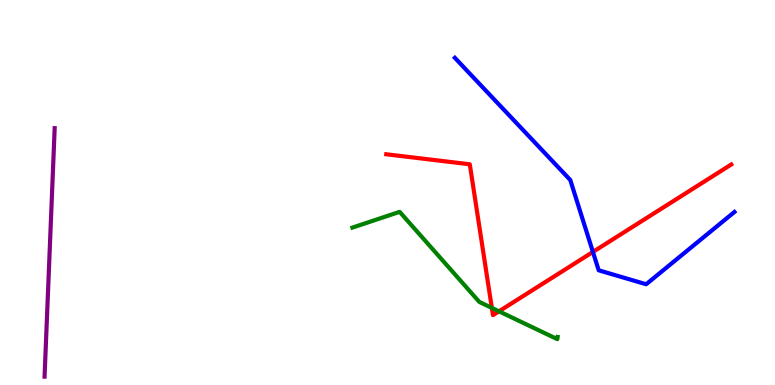[{'lines': ['blue', 'red'], 'intersections': [{'x': 7.65, 'y': 3.46}]}, {'lines': ['green', 'red'], 'intersections': [{'x': 6.35, 'y': 2.0}, {'x': 6.44, 'y': 1.91}]}, {'lines': ['purple', 'red'], 'intersections': []}, {'lines': ['blue', 'green'], 'intersections': []}, {'lines': ['blue', 'purple'], 'intersections': []}, {'lines': ['green', 'purple'], 'intersections': []}]